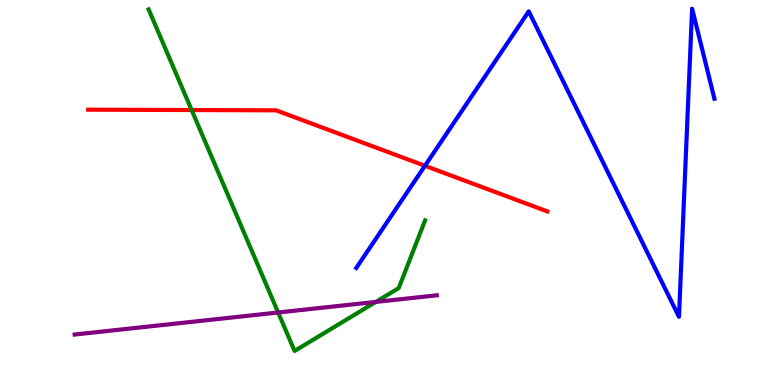[{'lines': ['blue', 'red'], 'intersections': [{'x': 5.48, 'y': 5.69}]}, {'lines': ['green', 'red'], 'intersections': [{'x': 2.47, 'y': 7.14}]}, {'lines': ['purple', 'red'], 'intersections': []}, {'lines': ['blue', 'green'], 'intersections': []}, {'lines': ['blue', 'purple'], 'intersections': []}, {'lines': ['green', 'purple'], 'intersections': [{'x': 3.59, 'y': 1.88}, {'x': 4.85, 'y': 2.16}]}]